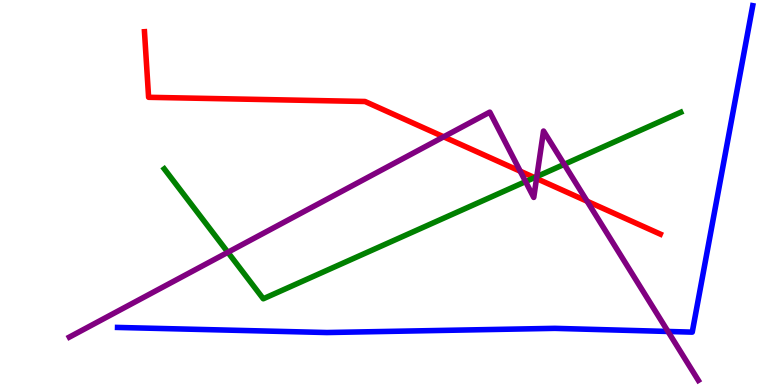[{'lines': ['blue', 'red'], 'intersections': []}, {'lines': ['green', 'red'], 'intersections': [{'x': 6.9, 'y': 5.39}]}, {'lines': ['purple', 'red'], 'intersections': [{'x': 5.72, 'y': 6.45}, {'x': 6.71, 'y': 5.55}, {'x': 6.92, 'y': 5.36}, {'x': 7.58, 'y': 4.77}]}, {'lines': ['blue', 'green'], 'intersections': []}, {'lines': ['blue', 'purple'], 'intersections': [{'x': 8.62, 'y': 1.39}]}, {'lines': ['green', 'purple'], 'intersections': [{'x': 2.94, 'y': 3.45}, {'x': 6.78, 'y': 5.28}, {'x': 6.93, 'y': 5.41}, {'x': 7.28, 'y': 5.73}]}]